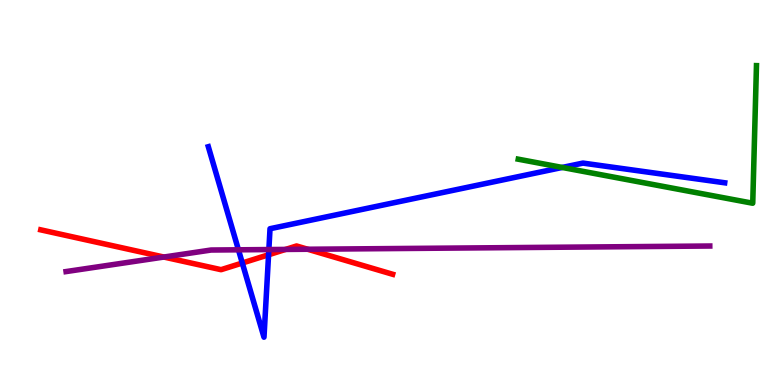[{'lines': ['blue', 'red'], 'intersections': [{'x': 3.13, 'y': 3.17}, {'x': 3.47, 'y': 3.38}]}, {'lines': ['green', 'red'], 'intersections': []}, {'lines': ['purple', 'red'], 'intersections': [{'x': 2.11, 'y': 3.32}, {'x': 3.68, 'y': 3.52}, {'x': 3.97, 'y': 3.53}]}, {'lines': ['blue', 'green'], 'intersections': [{'x': 7.25, 'y': 5.65}]}, {'lines': ['blue', 'purple'], 'intersections': [{'x': 3.08, 'y': 3.51}, {'x': 3.47, 'y': 3.52}]}, {'lines': ['green', 'purple'], 'intersections': []}]